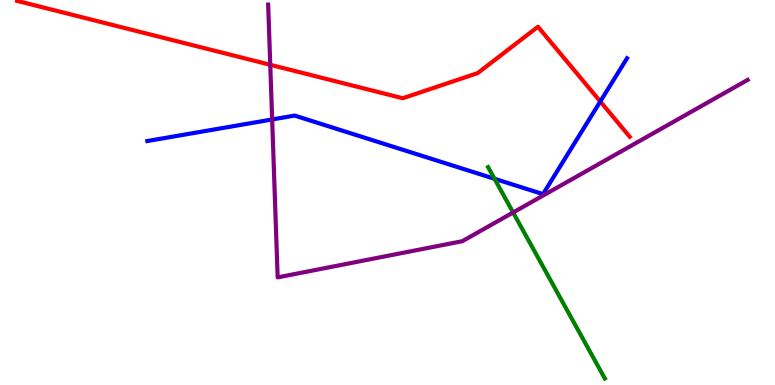[{'lines': ['blue', 'red'], 'intersections': [{'x': 7.75, 'y': 7.36}]}, {'lines': ['green', 'red'], 'intersections': []}, {'lines': ['purple', 'red'], 'intersections': [{'x': 3.49, 'y': 8.32}]}, {'lines': ['blue', 'green'], 'intersections': [{'x': 6.38, 'y': 5.36}]}, {'lines': ['blue', 'purple'], 'intersections': [{'x': 3.51, 'y': 6.9}]}, {'lines': ['green', 'purple'], 'intersections': [{'x': 6.62, 'y': 4.48}]}]